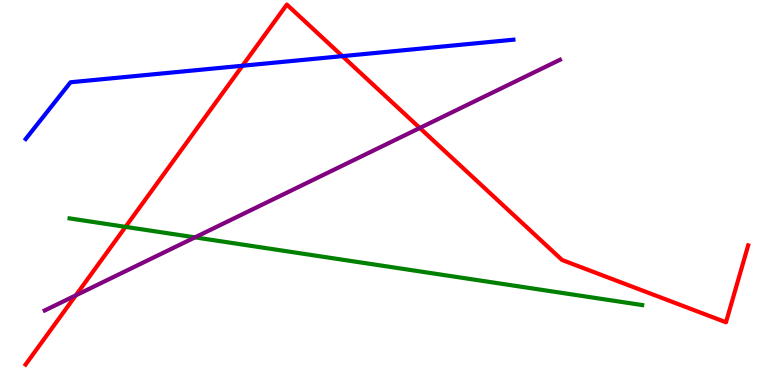[{'lines': ['blue', 'red'], 'intersections': [{'x': 3.13, 'y': 8.29}, {'x': 4.42, 'y': 8.54}]}, {'lines': ['green', 'red'], 'intersections': [{'x': 1.62, 'y': 4.11}]}, {'lines': ['purple', 'red'], 'intersections': [{'x': 0.978, 'y': 2.33}, {'x': 5.42, 'y': 6.68}]}, {'lines': ['blue', 'green'], 'intersections': []}, {'lines': ['blue', 'purple'], 'intersections': []}, {'lines': ['green', 'purple'], 'intersections': [{'x': 2.52, 'y': 3.83}]}]